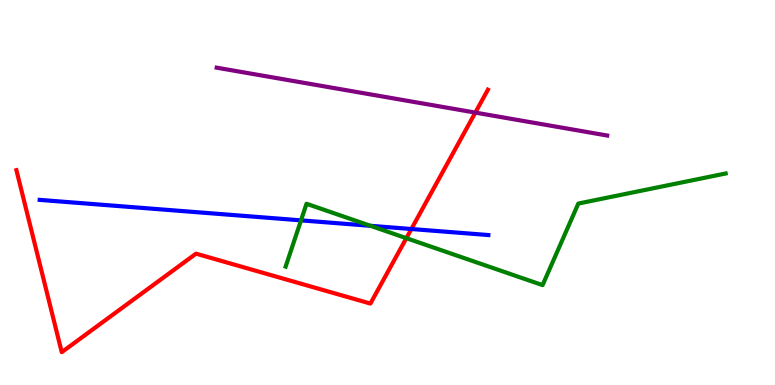[{'lines': ['blue', 'red'], 'intersections': [{'x': 5.31, 'y': 4.05}]}, {'lines': ['green', 'red'], 'intersections': [{'x': 5.24, 'y': 3.81}]}, {'lines': ['purple', 'red'], 'intersections': [{'x': 6.13, 'y': 7.08}]}, {'lines': ['blue', 'green'], 'intersections': [{'x': 3.88, 'y': 4.28}, {'x': 4.78, 'y': 4.13}]}, {'lines': ['blue', 'purple'], 'intersections': []}, {'lines': ['green', 'purple'], 'intersections': []}]